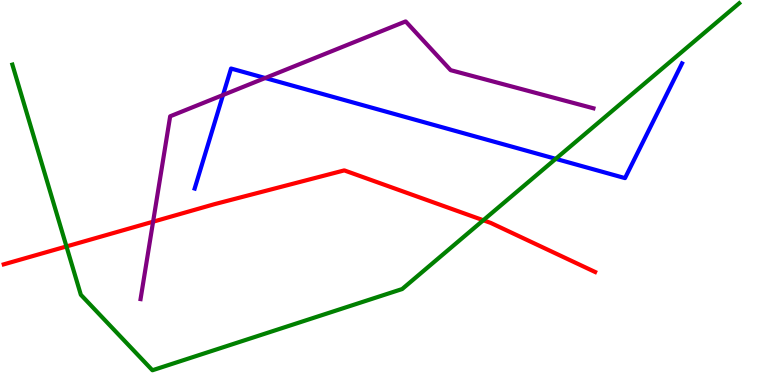[{'lines': ['blue', 'red'], 'intersections': []}, {'lines': ['green', 'red'], 'intersections': [{'x': 0.858, 'y': 3.6}, {'x': 6.24, 'y': 4.28}]}, {'lines': ['purple', 'red'], 'intersections': [{'x': 1.98, 'y': 4.24}]}, {'lines': ['blue', 'green'], 'intersections': [{'x': 7.17, 'y': 5.87}]}, {'lines': ['blue', 'purple'], 'intersections': [{'x': 2.88, 'y': 7.53}, {'x': 3.42, 'y': 7.97}]}, {'lines': ['green', 'purple'], 'intersections': []}]